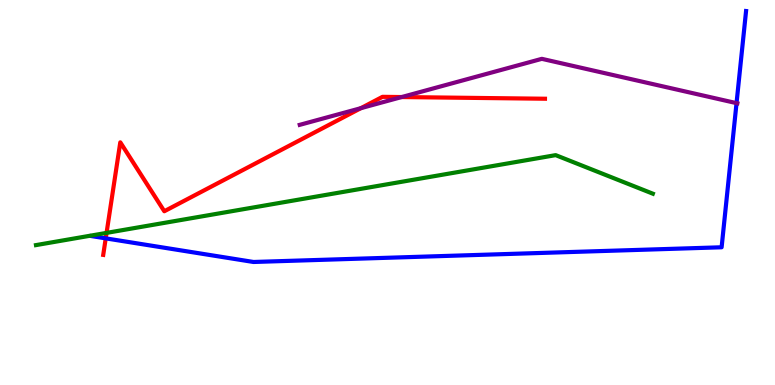[{'lines': ['blue', 'red'], 'intersections': [{'x': 1.36, 'y': 3.81}]}, {'lines': ['green', 'red'], 'intersections': [{'x': 1.38, 'y': 3.95}]}, {'lines': ['purple', 'red'], 'intersections': [{'x': 4.66, 'y': 7.19}, {'x': 5.18, 'y': 7.48}]}, {'lines': ['blue', 'green'], 'intersections': []}, {'lines': ['blue', 'purple'], 'intersections': [{'x': 9.5, 'y': 7.32}]}, {'lines': ['green', 'purple'], 'intersections': []}]